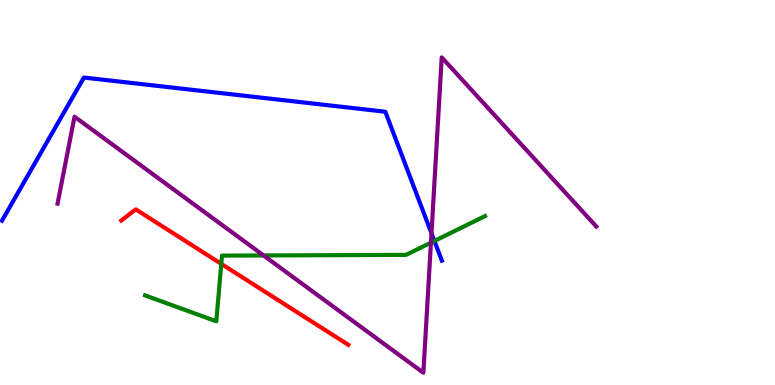[{'lines': ['blue', 'red'], 'intersections': []}, {'lines': ['green', 'red'], 'intersections': [{'x': 2.86, 'y': 3.15}]}, {'lines': ['purple', 'red'], 'intersections': []}, {'lines': ['blue', 'green'], 'intersections': [{'x': 5.61, 'y': 3.74}]}, {'lines': ['blue', 'purple'], 'intersections': [{'x': 5.57, 'y': 3.94}]}, {'lines': ['green', 'purple'], 'intersections': [{'x': 3.4, 'y': 3.37}, {'x': 5.56, 'y': 3.7}]}]